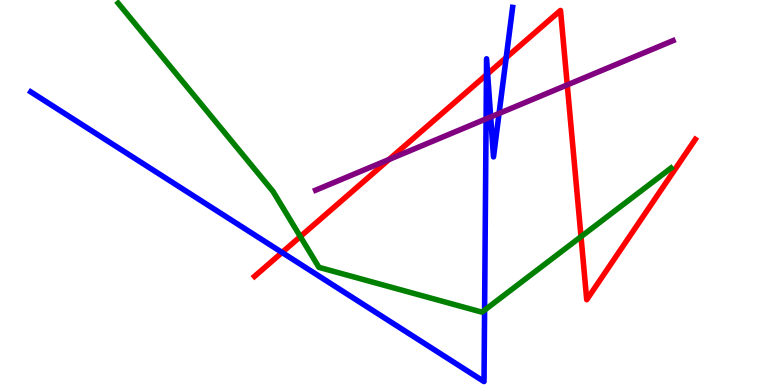[{'lines': ['blue', 'red'], 'intersections': [{'x': 3.64, 'y': 3.44}, {'x': 6.28, 'y': 8.06}, {'x': 6.29, 'y': 8.08}, {'x': 6.53, 'y': 8.5}]}, {'lines': ['green', 'red'], 'intersections': [{'x': 3.88, 'y': 3.86}, {'x': 7.5, 'y': 3.85}]}, {'lines': ['purple', 'red'], 'intersections': [{'x': 5.02, 'y': 5.86}, {'x': 7.32, 'y': 7.79}]}, {'lines': ['blue', 'green'], 'intersections': [{'x': 6.25, 'y': 1.94}]}, {'lines': ['blue', 'purple'], 'intersections': [{'x': 6.27, 'y': 6.91}, {'x': 6.33, 'y': 6.96}, {'x': 6.44, 'y': 7.05}]}, {'lines': ['green', 'purple'], 'intersections': []}]